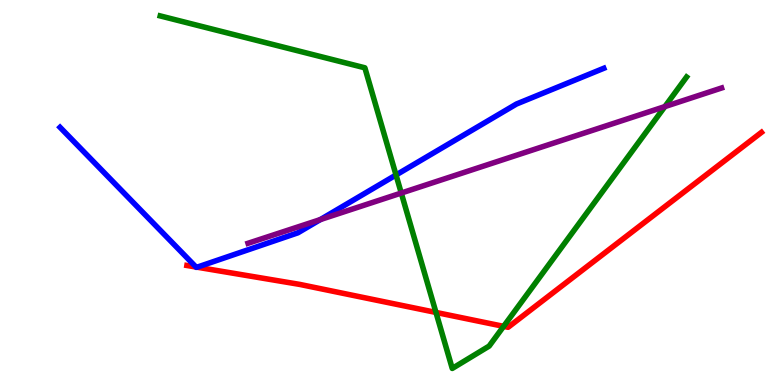[{'lines': ['blue', 'red'], 'intersections': [{'x': 2.53, 'y': 3.06}, {'x': 2.54, 'y': 3.06}]}, {'lines': ['green', 'red'], 'intersections': [{'x': 5.63, 'y': 1.88}, {'x': 6.5, 'y': 1.52}]}, {'lines': ['purple', 'red'], 'intersections': []}, {'lines': ['blue', 'green'], 'intersections': [{'x': 5.11, 'y': 5.45}]}, {'lines': ['blue', 'purple'], 'intersections': [{'x': 4.13, 'y': 4.3}]}, {'lines': ['green', 'purple'], 'intersections': [{'x': 5.18, 'y': 4.99}, {'x': 8.58, 'y': 7.23}]}]